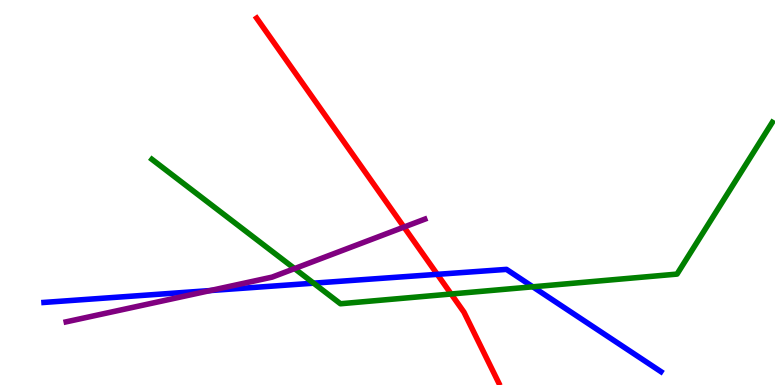[{'lines': ['blue', 'red'], 'intersections': [{'x': 5.64, 'y': 2.87}]}, {'lines': ['green', 'red'], 'intersections': [{'x': 5.82, 'y': 2.36}]}, {'lines': ['purple', 'red'], 'intersections': [{'x': 5.21, 'y': 4.1}]}, {'lines': ['blue', 'green'], 'intersections': [{'x': 4.05, 'y': 2.64}, {'x': 6.87, 'y': 2.55}]}, {'lines': ['blue', 'purple'], 'intersections': [{'x': 2.71, 'y': 2.45}]}, {'lines': ['green', 'purple'], 'intersections': [{'x': 3.8, 'y': 3.02}]}]